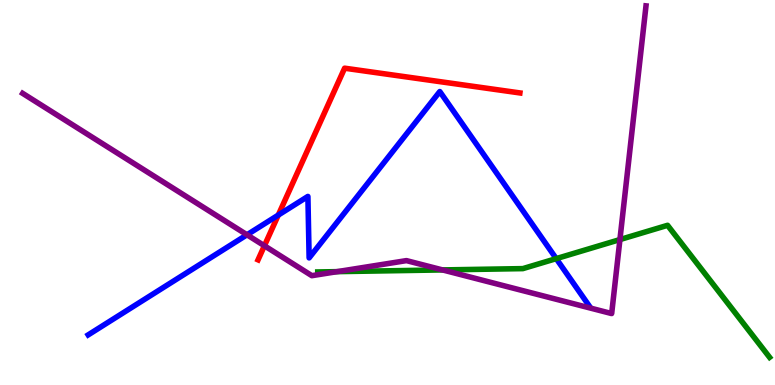[{'lines': ['blue', 'red'], 'intersections': [{'x': 3.59, 'y': 4.41}]}, {'lines': ['green', 'red'], 'intersections': []}, {'lines': ['purple', 'red'], 'intersections': [{'x': 3.41, 'y': 3.62}]}, {'lines': ['blue', 'green'], 'intersections': [{'x': 7.18, 'y': 3.28}]}, {'lines': ['blue', 'purple'], 'intersections': [{'x': 3.19, 'y': 3.9}]}, {'lines': ['green', 'purple'], 'intersections': [{'x': 4.35, 'y': 2.94}, {'x': 5.71, 'y': 2.99}, {'x': 8.0, 'y': 3.78}]}]